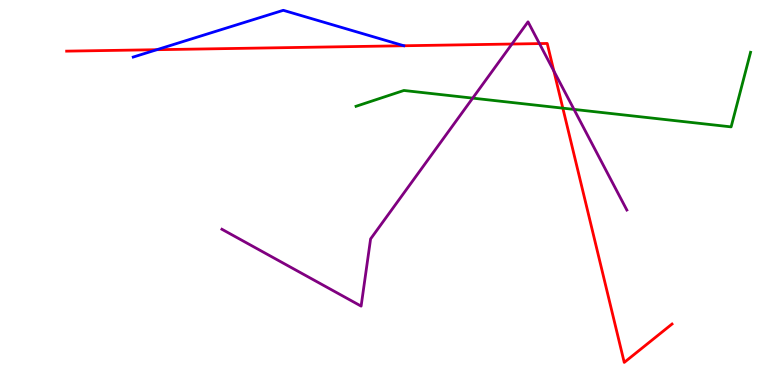[{'lines': ['blue', 'red'], 'intersections': [{'x': 2.02, 'y': 8.71}]}, {'lines': ['green', 'red'], 'intersections': [{'x': 7.26, 'y': 7.19}]}, {'lines': ['purple', 'red'], 'intersections': [{'x': 6.61, 'y': 8.86}, {'x': 6.96, 'y': 8.87}, {'x': 7.15, 'y': 8.15}]}, {'lines': ['blue', 'green'], 'intersections': []}, {'lines': ['blue', 'purple'], 'intersections': []}, {'lines': ['green', 'purple'], 'intersections': [{'x': 6.1, 'y': 7.45}, {'x': 7.41, 'y': 7.16}]}]